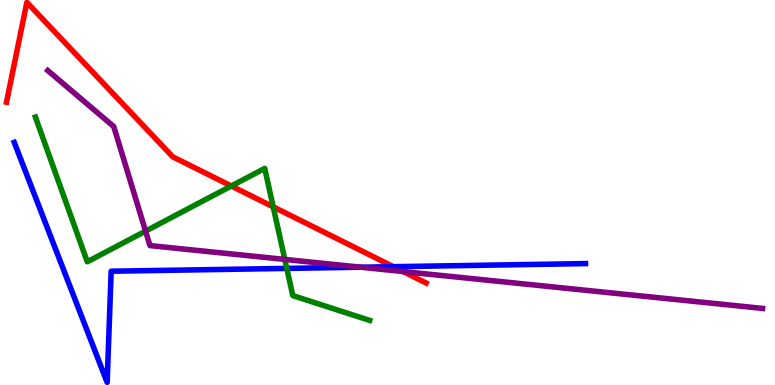[{'lines': ['blue', 'red'], 'intersections': [{'x': 5.08, 'y': 3.07}]}, {'lines': ['green', 'red'], 'intersections': [{'x': 2.98, 'y': 5.17}, {'x': 3.53, 'y': 4.63}]}, {'lines': ['purple', 'red'], 'intersections': [{'x': 5.2, 'y': 2.95}]}, {'lines': ['blue', 'green'], 'intersections': [{'x': 3.7, 'y': 3.03}]}, {'lines': ['blue', 'purple'], 'intersections': [{'x': 4.66, 'y': 3.06}]}, {'lines': ['green', 'purple'], 'intersections': [{'x': 1.88, 'y': 4.0}, {'x': 3.68, 'y': 3.26}]}]